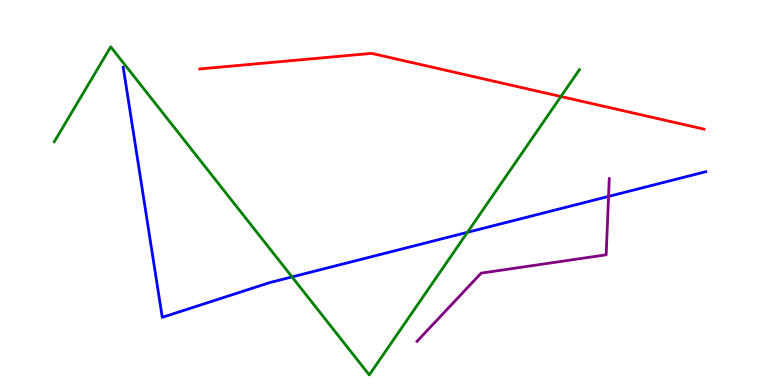[{'lines': ['blue', 'red'], 'intersections': []}, {'lines': ['green', 'red'], 'intersections': [{'x': 7.24, 'y': 7.49}]}, {'lines': ['purple', 'red'], 'intersections': []}, {'lines': ['blue', 'green'], 'intersections': [{'x': 3.77, 'y': 2.81}, {'x': 6.03, 'y': 3.97}]}, {'lines': ['blue', 'purple'], 'intersections': [{'x': 7.85, 'y': 4.9}]}, {'lines': ['green', 'purple'], 'intersections': []}]